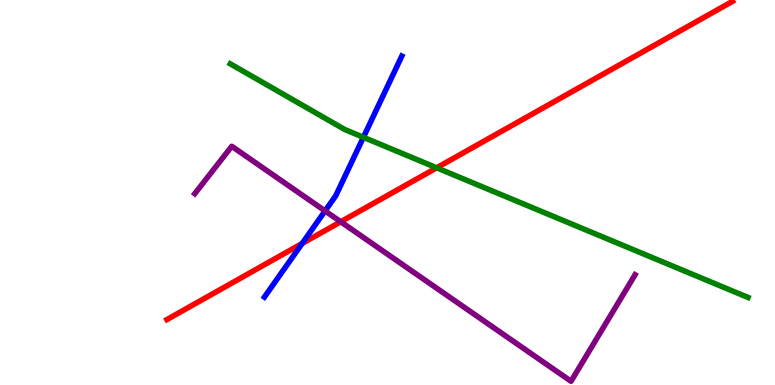[{'lines': ['blue', 'red'], 'intersections': [{'x': 3.9, 'y': 3.68}]}, {'lines': ['green', 'red'], 'intersections': [{'x': 5.63, 'y': 5.64}]}, {'lines': ['purple', 'red'], 'intersections': [{'x': 4.4, 'y': 4.24}]}, {'lines': ['blue', 'green'], 'intersections': [{'x': 4.69, 'y': 6.43}]}, {'lines': ['blue', 'purple'], 'intersections': [{'x': 4.19, 'y': 4.52}]}, {'lines': ['green', 'purple'], 'intersections': []}]